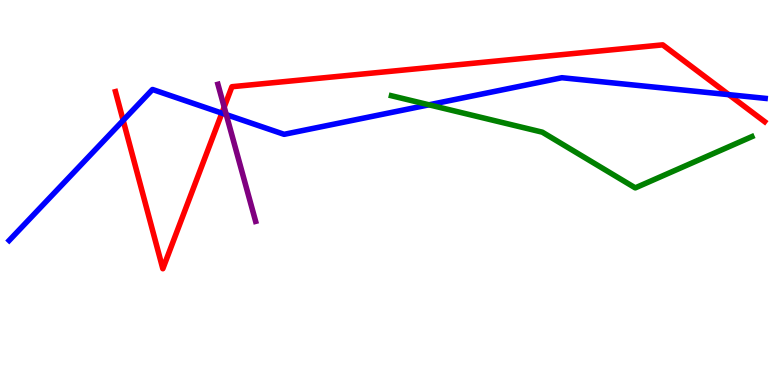[{'lines': ['blue', 'red'], 'intersections': [{'x': 1.59, 'y': 6.87}, {'x': 2.86, 'y': 7.06}, {'x': 9.4, 'y': 7.54}]}, {'lines': ['green', 'red'], 'intersections': []}, {'lines': ['purple', 'red'], 'intersections': [{'x': 2.89, 'y': 7.22}]}, {'lines': ['blue', 'green'], 'intersections': [{'x': 5.53, 'y': 7.28}]}, {'lines': ['blue', 'purple'], 'intersections': [{'x': 2.92, 'y': 7.02}]}, {'lines': ['green', 'purple'], 'intersections': []}]